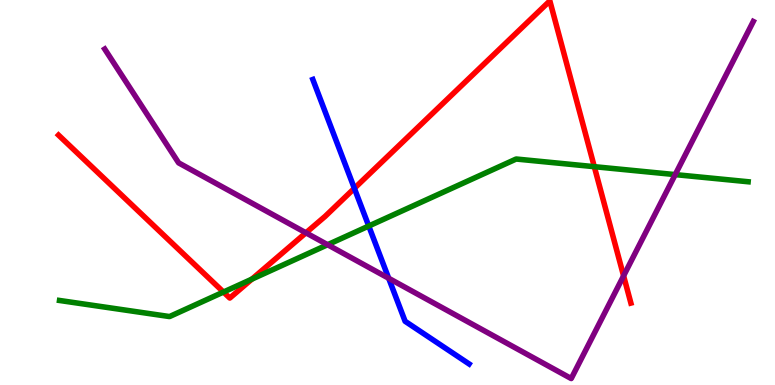[{'lines': ['blue', 'red'], 'intersections': [{'x': 4.57, 'y': 5.11}]}, {'lines': ['green', 'red'], 'intersections': [{'x': 2.88, 'y': 2.41}, {'x': 3.25, 'y': 2.75}, {'x': 7.67, 'y': 5.67}]}, {'lines': ['purple', 'red'], 'intersections': [{'x': 3.95, 'y': 3.95}, {'x': 8.05, 'y': 2.83}]}, {'lines': ['blue', 'green'], 'intersections': [{'x': 4.76, 'y': 4.13}]}, {'lines': ['blue', 'purple'], 'intersections': [{'x': 5.02, 'y': 2.77}]}, {'lines': ['green', 'purple'], 'intersections': [{'x': 4.23, 'y': 3.64}, {'x': 8.71, 'y': 5.46}]}]